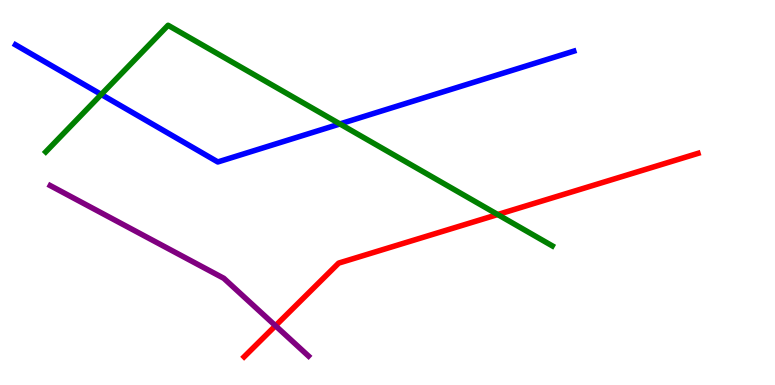[{'lines': ['blue', 'red'], 'intersections': []}, {'lines': ['green', 'red'], 'intersections': [{'x': 6.42, 'y': 4.43}]}, {'lines': ['purple', 'red'], 'intersections': [{'x': 3.55, 'y': 1.54}]}, {'lines': ['blue', 'green'], 'intersections': [{'x': 1.31, 'y': 7.55}, {'x': 4.39, 'y': 6.78}]}, {'lines': ['blue', 'purple'], 'intersections': []}, {'lines': ['green', 'purple'], 'intersections': []}]